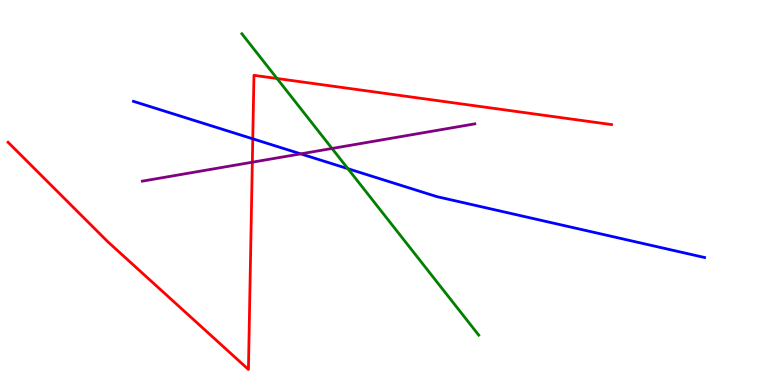[{'lines': ['blue', 'red'], 'intersections': [{'x': 3.26, 'y': 6.39}]}, {'lines': ['green', 'red'], 'intersections': [{'x': 3.57, 'y': 7.96}]}, {'lines': ['purple', 'red'], 'intersections': [{'x': 3.26, 'y': 5.79}]}, {'lines': ['blue', 'green'], 'intersections': [{'x': 4.49, 'y': 5.62}]}, {'lines': ['blue', 'purple'], 'intersections': [{'x': 3.88, 'y': 6.0}]}, {'lines': ['green', 'purple'], 'intersections': [{'x': 4.28, 'y': 6.14}]}]